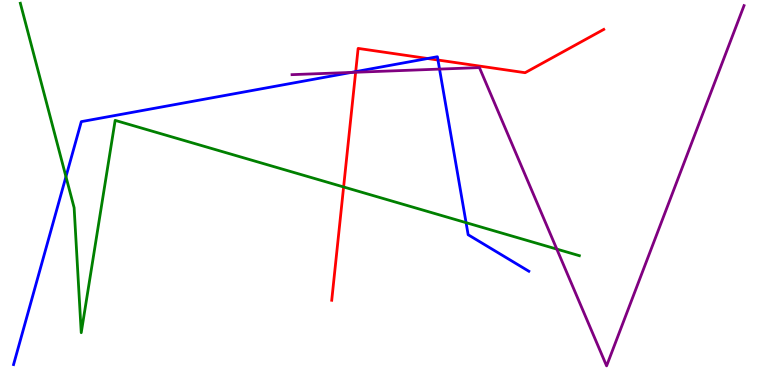[{'lines': ['blue', 'red'], 'intersections': [{'x': 4.59, 'y': 8.14}, {'x': 5.52, 'y': 8.48}, {'x': 5.65, 'y': 8.44}]}, {'lines': ['green', 'red'], 'intersections': [{'x': 4.43, 'y': 5.14}]}, {'lines': ['purple', 'red'], 'intersections': [{'x': 4.59, 'y': 8.12}]}, {'lines': ['blue', 'green'], 'intersections': [{'x': 0.851, 'y': 5.41}, {'x': 6.01, 'y': 4.22}]}, {'lines': ['blue', 'purple'], 'intersections': [{'x': 4.53, 'y': 8.12}, {'x': 5.67, 'y': 8.21}]}, {'lines': ['green', 'purple'], 'intersections': [{'x': 7.18, 'y': 3.53}]}]